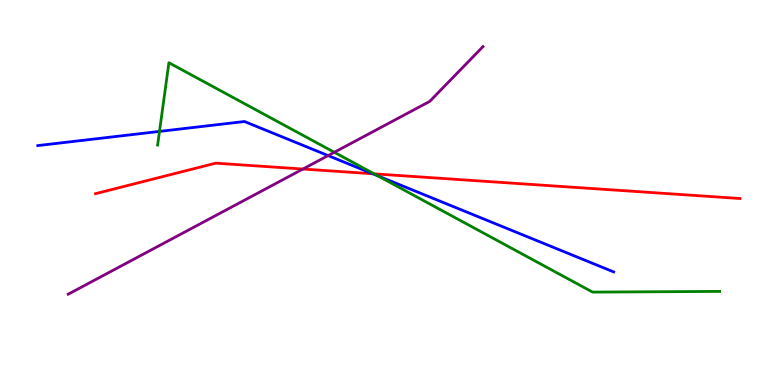[{'lines': ['blue', 'red'], 'intersections': [{'x': 4.81, 'y': 5.49}]}, {'lines': ['green', 'red'], 'intersections': [{'x': 4.83, 'y': 5.48}]}, {'lines': ['purple', 'red'], 'intersections': [{'x': 3.91, 'y': 5.61}]}, {'lines': ['blue', 'green'], 'intersections': [{'x': 2.06, 'y': 6.59}, {'x': 4.88, 'y': 5.43}]}, {'lines': ['blue', 'purple'], 'intersections': [{'x': 4.23, 'y': 5.96}]}, {'lines': ['green', 'purple'], 'intersections': [{'x': 4.31, 'y': 6.04}]}]